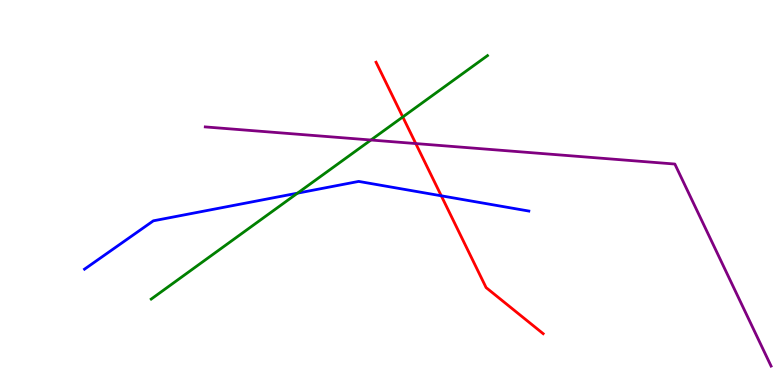[{'lines': ['blue', 'red'], 'intersections': [{'x': 5.69, 'y': 4.91}]}, {'lines': ['green', 'red'], 'intersections': [{'x': 5.2, 'y': 6.96}]}, {'lines': ['purple', 'red'], 'intersections': [{'x': 5.36, 'y': 6.27}]}, {'lines': ['blue', 'green'], 'intersections': [{'x': 3.84, 'y': 4.98}]}, {'lines': ['blue', 'purple'], 'intersections': []}, {'lines': ['green', 'purple'], 'intersections': [{'x': 4.79, 'y': 6.36}]}]